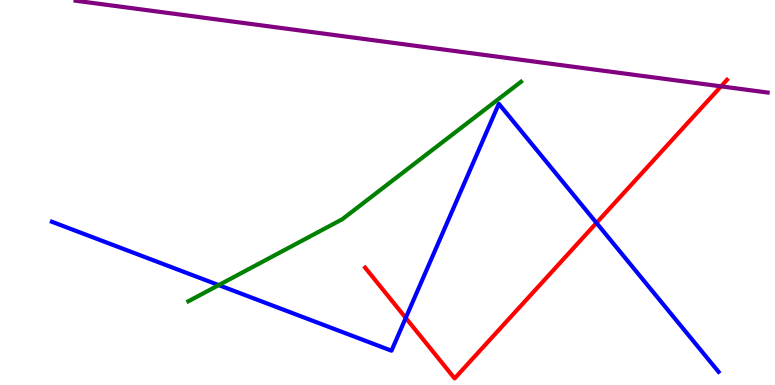[{'lines': ['blue', 'red'], 'intersections': [{'x': 5.24, 'y': 1.74}, {'x': 7.7, 'y': 4.21}]}, {'lines': ['green', 'red'], 'intersections': []}, {'lines': ['purple', 'red'], 'intersections': [{'x': 9.3, 'y': 7.76}]}, {'lines': ['blue', 'green'], 'intersections': [{'x': 2.82, 'y': 2.59}]}, {'lines': ['blue', 'purple'], 'intersections': []}, {'lines': ['green', 'purple'], 'intersections': []}]